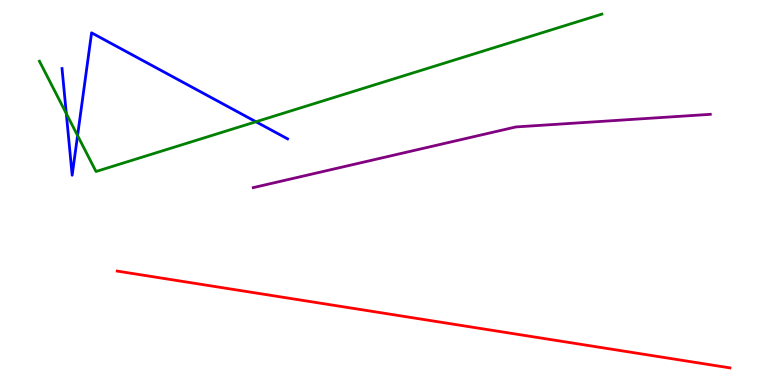[{'lines': ['blue', 'red'], 'intersections': []}, {'lines': ['green', 'red'], 'intersections': []}, {'lines': ['purple', 'red'], 'intersections': []}, {'lines': ['blue', 'green'], 'intersections': [{'x': 0.856, 'y': 7.05}, {'x': 1.0, 'y': 6.48}, {'x': 3.3, 'y': 6.84}]}, {'lines': ['blue', 'purple'], 'intersections': []}, {'lines': ['green', 'purple'], 'intersections': []}]